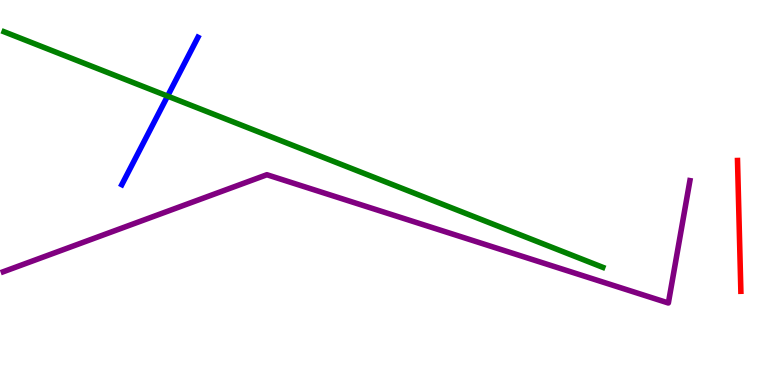[{'lines': ['blue', 'red'], 'intersections': []}, {'lines': ['green', 'red'], 'intersections': []}, {'lines': ['purple', 'red'], 'intersections': []}, {'lines': ['blue', 'green'], 'intersections': [{'x': 2.16, 'y': 7.5}]}, {'lines': ['blue', 'purple'], 'intersections': []}, {'lines': ['green', 'purple'], 'intersections': []}]